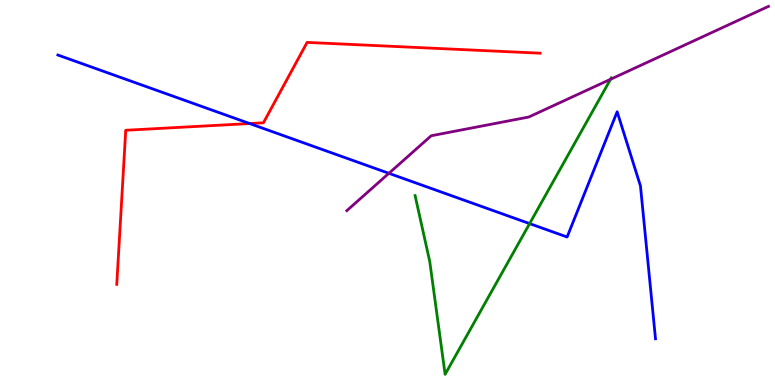[{'lines': ['blue', 'red'], 'intersections': [{'x': 3.22, 'y': 6.79}]}, {'lines': ['green', 'red'], 'intersections': []}, {'lines': ['purple', 'red'], 'intersections': []}, {'lines': ['blue', 'green'], 'intersections': [{'x': 6.83, 'y': 4.19}]}, {'lines': ['blue', 'purple'], 'intersections': [{'x': 5.02, 'y': 5.5}]}, {'lines': ['green', 'purple'], 'intersections': [{'x': 7.88, 'y': 7.94}]}]